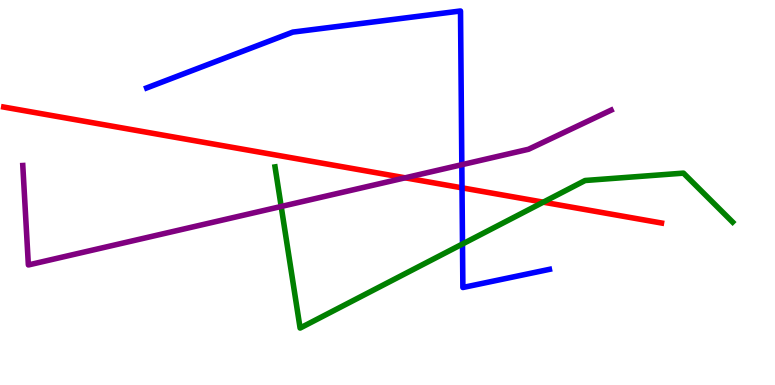[{'lines': ['blue', 'red'], 'intersections': [{'x': 5.96, 'y': 5.12}]}, {'lines': ['green', 'red'], 'intersections': [{'x': 7.01, 'y': 4.75}]}, {'lines': ['purple', 'red'], 'intersections': [{'x': 5.23, 'y': 5.38}]}, {'lines': ['blue', 'green'], 'intersections': [{'x': 5.97, 'y': 3.66}]}, {'lines': ['blue', 'purple'], 'intersections': [{'x': 5.96, 'y': 5.72}]}, {'lines': ['green', 'purple'], 'intersections': [{'x': 3.63, 'y': 4.64}]}]